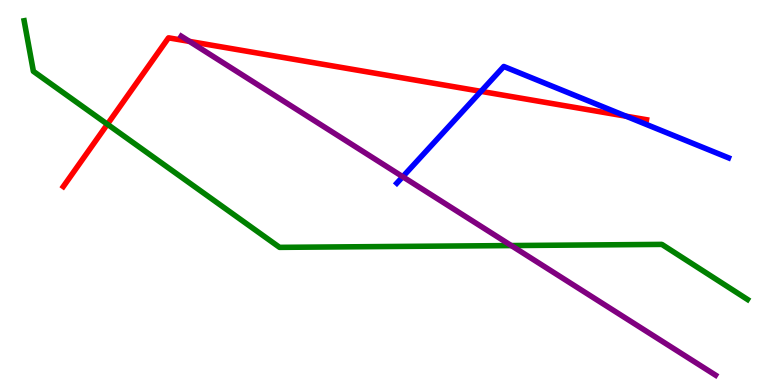[{'lines': ['blue', 'red'], 'intersections': [{'x': 6.21, 'y': 7.63}, {'x': 8.08, 'y': 6.98}]}, {'lines': ['green', 'red'], 'intersections': [{'x': 1.39, 'y': 6.77}]}, {'lines': ['purple', 'red'], 'intersections': [{'x': 2.44, 'y': 8.92}]}, {'lines': ['blue', 'green'], 'intersections': []}, {'lines': ['blue', 'purple'], 'intersections': [{'x': 5.2, 'y': 5.41}]}, {'lines': ['green', 'purple'], 'intersections': [{'x': 6.6, 'y': 3.62}]}]